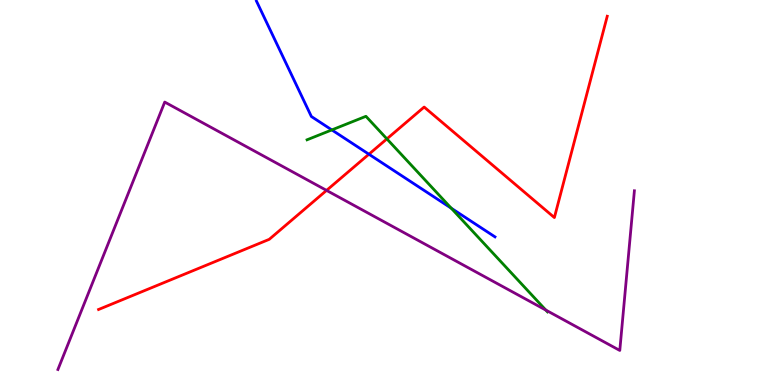[{'lines': ['blue', 'red'], 'intersections': [{'x': 4.76, 'y': 5.99}]}, {'lines': ['green', 'red'], 'intersections': [{'x': 4.99, 'y': 6.39}]}, {'lines': ['purple', 'red'], 'intersections': [{'x': 4.21, 'y': 5.05}]}, {'lines': ['blue', 'green'], 'intersections': [{'x': 4.28, 'y': 6.63}, {'x': 5.82, 'y': 4.59}]}, {'lines': ['blue', 'purple'], 'intersections': []}, {'lines': ['green', 'purple'], 'intersections': [{'x': 7.04, 'y': 1.95}]}]